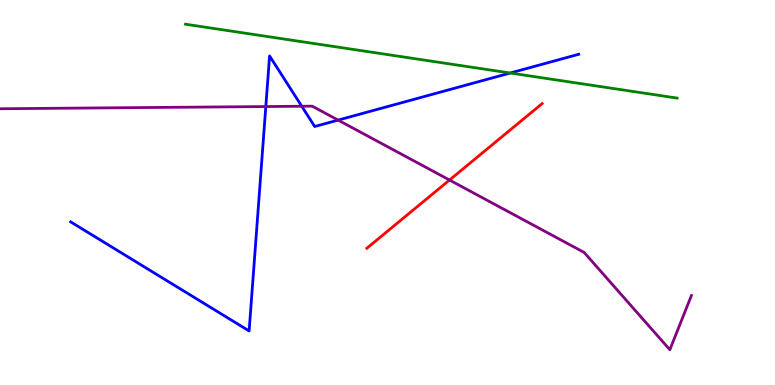[{'lines': ['blue', 'red'], 'intersections': []}, {'lines': ['green', 'red'], 'intersections': []}, {'lines': ['purple', 'red'], 'intersections': [{'x': 5.8, 'y': 5.32}]}, {'lines': ['blue', 'green'], 'intersections': [{'x': 6.58, 'y': 8.1}]}, {'lines': ['blue', 'purple'], 'intersections': [{'x': 3.43, 'y': 7.23}, {'x': 3.89, 'y': 7.24}, {'x': 4.36, 'y': 6.88}]}, {'lines': ['green', 'purple'], 'intersections': []}]